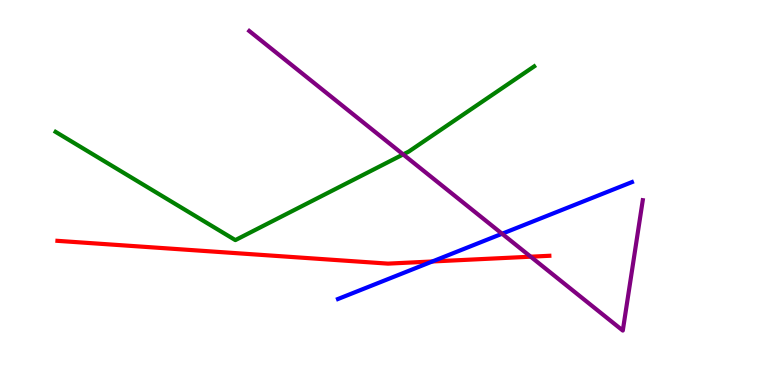[{'lines': ['blue', 'red'], 'intersections': [{'x': 5.58, 'y': 3.21}]}, {'lines': ['green', 'red'], 'intersections': []}, {'lines': ['purple', 'red'], 'intersections': [{'x': 6.85, 'y': 3.33}]}, {'lines': ['blue', 'green'], 'intersections': []}, {'lines': ['blue', 'purple'], 'intersections': [{'x': 6.48, 'y': 3.93}]}, {'lines': ['green', 'purple'], 'intersections': [{'x': 5.2, 'y': 5.99}]}]